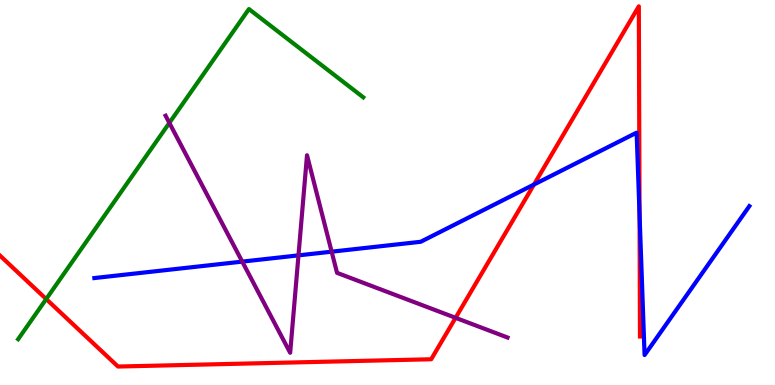[{'lines': ['blue', 'red'], 'intersections': [{'x': 6.89, 'y': 5.21}, {'x': 8.25, 'y': 4.43}]}, {'lines': ['green', 'red'], 'intersections': [{'x': 0.596, 'y': 2.23}]}, {'lines': ['purple', 'red'], 'intersections': [{'x': 5.88, 'y': 1.75}]}, {'lines': ['blue', 'green'], 'intersections': []}, {'lines': ['blue', 'purple'], 'intersections': [{'x': 3.13, 'y': 3.2}, {'x': 3.85, 'y': 3.37}, {'x': 4.28, 'y': 3.46}]}, {'lines': ['green', 'purple'], 'intersections': [{'x': 2.19, 'y': 6.81}]}]